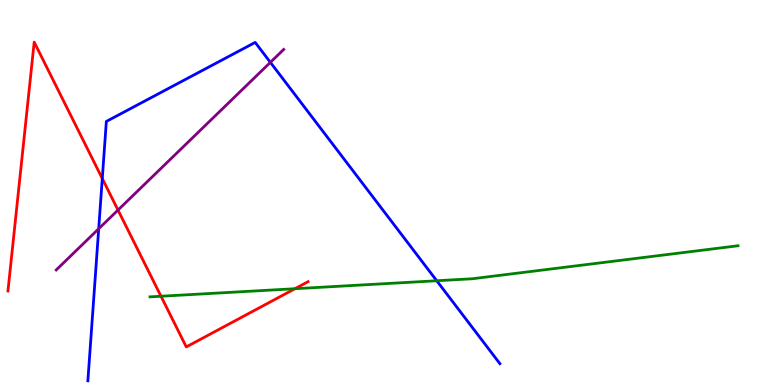[{'lines': ['blue', 'red'], 'intersections': [{'x': 1.32, 'y': 5.36}]}, {'lines': ['green', 'red'], 'intersections': [{'x': 2.08, 'y': 2.31}, {'x': 3.81, 'y': 2.5}]}, {'lines': ['purple', 'red'], 'intersections': [{'x': 1.52, 'y': 4.54}]}, {'lines': ['blue', 'green'], 'intersections': [{'x': 5.64, 'y': 2.71}]}, {'lines': ['blue', 'purple'], 'intersections': [{'x': 1.27, 'y': 4.06}, {'x': 3.49, 'y': 8.38}]}, {'lines': ['green', 'purple'], 'intersections': []}]